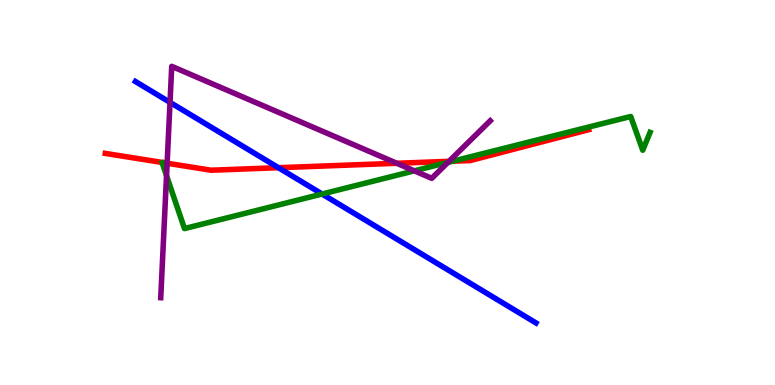[{'lines': ['blue', 'red'], 'intersections': [{'x': 3.59, 'y': 5.64}]}, {'lines': ['green', 'red'], 'intersections': [{'x': 5.84, 'y': 5.81}]}, {'lines': ['purple', 'red'], 'intersections': [{'x': 2.16, 'y': 5.76}, {'x': 5.12, 'y': 5.76}, {'x': 5.79, 'y': 5.81}]}, {'lines': ['blue', 'green'], 'intersections': [{'x': 4.16, 'y': 4.96}]}, {'lines': ['blue', 'purple'], 'intersections': [{'x': 2.19, 'y': 7.34}]}, {'lines': ['green', 'purple'], 'intersections': [{'x': 2.15, 'y': 5.44}, {'x': 5.35, 'y': 5.56}, {'x': 5.78, 'y': 5.78}]}]